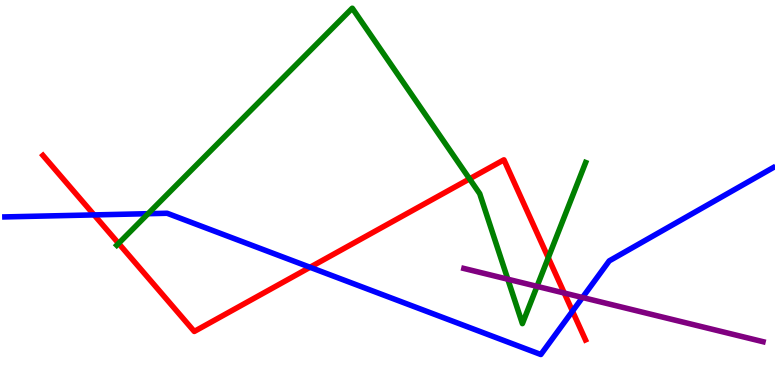[{'lines': ['blue', 'red'], 'intersections': [{'x': 1.21, 'y': 4.42}, {'x': 4.0, 'y': 3.06}, {'x': 7.39, 'y': 1.92}]}, {'lines': ['green', 'red'], 'intersections': [{'x': 1.53, 'y': 3.68}, {'x': 6.06, 'y': 5.35}, {'x': 7.07, 'y': 3.31}]}, {'lines': ['purple', 'red'], 'intersections': [{'x': 7.28, 'y': 2.39}]}, {'lines': ['blue', 'green'], 'intersections': [{'x': 1.91, 'y': 4.45}]}, {'lines': ['blue', 'purple'], 'intersections': [{'x': 7.52, 'y': 2.27}]}, {'lines': ['green', 'purple'], 'intersections': [{'x': 6.55, 'y': 2.75}, {'x': 6.93, 'y': 2.56}]}]